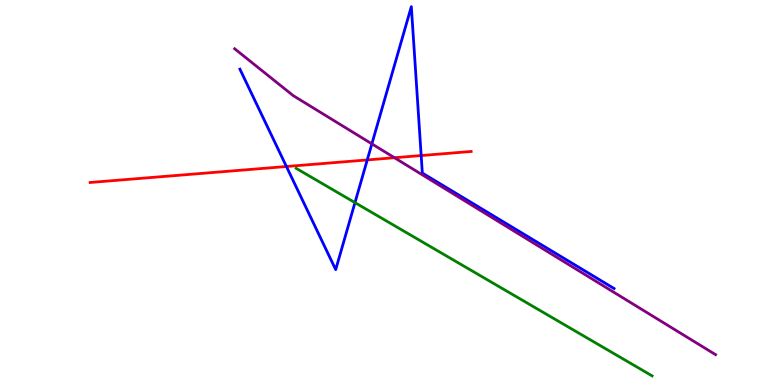[{'lines': ['blue', 'red'], 'intersections': [{'x': 3.7, 'y': 5.68}, {'x': 4.74, 'y': 5.85}, {'x': 5.43, 'y': 5.96}]}, {'lines': ['green', 'red'], 'intersections': []}, {'lines': ['purple', 'red'], 'intersections': [{'x': 5.09, 'y': 5.9}]}, {'lines': ['blue', 'green'], 'intersections': [{'x': 4.58, 'y': 4.74}]}, {'lines': ['blue', 'purple'], 'intersections': [{'x': 4.8, 'y': 6.26}]}, {'lines': ['green', 'purple'], 'intersections': []}]